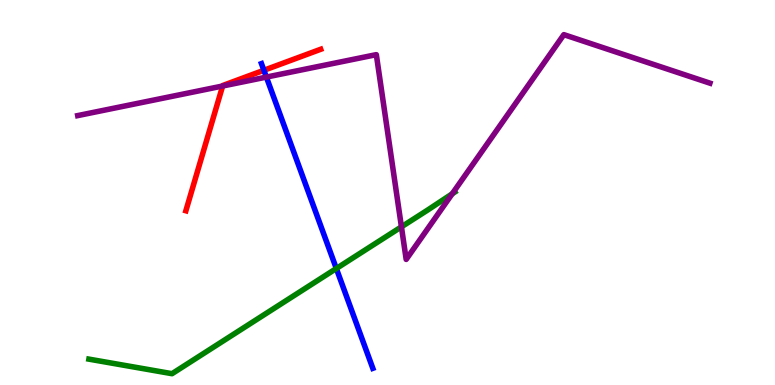[{'lines': ['blue', 'red'], 'intersections': [{'x': 3.41, 'y': 8.17}]}, {'lines': ['green', 'red'], 'intersections': []}, {'lines': ['purple', 'red'], 'intersections': [{'x': 2.87, 'y': 7.77}]}, {'lines': ['blue', 'green'], 'intersections': [{'x': 4.34, 'y': 3.03}]}, {'lines': ['blue', 'purple'], 'intersections': [{'x': 3.44, 'y': 8.0}]}, {'lines': ['green', 'purple'], 'intersections': [{'x': 5.18, 'y': 4.11}, {'x': 5.83, 'y': 4.97}]}]